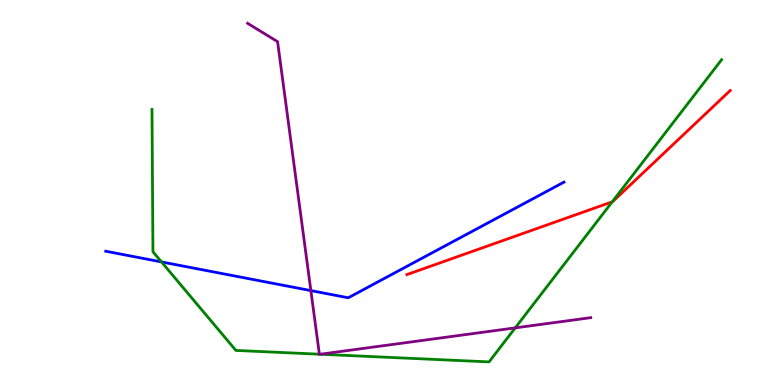[{'lines': ['blue', 'red'], 'intersections': []}, {'lines': ['green', 'red'], 'intersections': [{'x': 7.9, 'y': 4.76}]}, {'lines': ['purple', 'red'], 'intersections': []}, {'lines': ['blue', 'green'], 'intersections': [{'x': 2.08, 'y': 3.2}]}, {'lines': ['blue', 'purple'], 'intersections': [{'x': 4.01, 'y': 2.45}]}, {'lines': ['green', 'purple'], 'intersections': [{'x': 4.12, 'y': 0.8}, {'x': 4.13, 'y': 0.799}, {'x': 6.65, 'y': 1.48}]}]